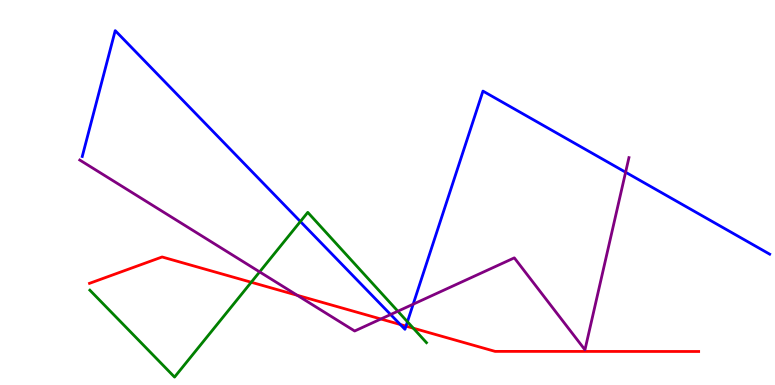[{'lines': ['blue', 'red'], 'intersections': [{'x': 5.17, 'y': 1.57}, {'x': 5.24, 'y': 1.53}]}, {'lines': ['green', 'red'], 'intersections': [{'x': 3.24, 'y': 2.67}, {'x': 5.33, 'y': 1.48}]}, {'lines': ['purple', 'red'], 'intersections': [{'x': 3.84, 'y': 2.33}, {'x': 4.91, 'y': 1.71}]}, {'lines': ['blue', 'green'], 'intersections': [{'x': 3.88, 'y': 4.25}, {'x': 5.26, 'y': 1.64}]}, {'lines': ['blue', 'purple'], 'intersections': [{'x': 5.04, 'y': 1.83}, {'x': 5.33, 'y': 2.1}, {'x': 8.07, 'y': 5.53}]}, {'lines': ['green', 'purple'], 'intersections': [{'x': 3.35, 'y': 2.94}, {'x': 5.13, 'y': 1.92}]}]